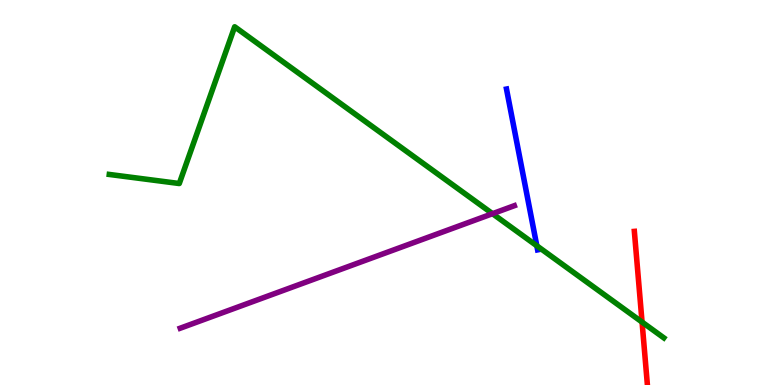[{'lines': ['blue', 'red'], 'intersections': []}, {'lines': ['green', 'red'], 'intersections': [{'x': 8.28, 'y': 1.63}]}, {'lines': ['purple', 'red'], 'intersections': []}, {'lines': ['blue', 'green'], 'intersections': [{'x': 6.93, 'y': 3.62}]}, {'lines': ['blue', 'purple'], 'intersections': []}, {'lines': ['green', 'purple'], 'intersections': [{'x': 6.36, 'y': 4.45}]}]